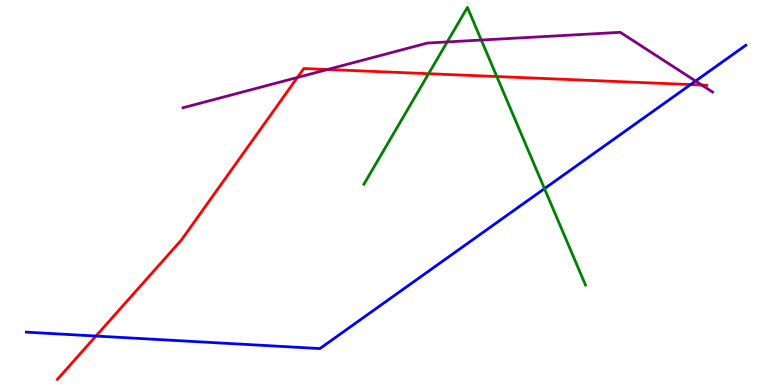[{'lines': ['blue', 'red'], 'intersections': [{'x': 1.24, 'y': 1.27}, {'x': 8.91, 'y': 7.8}]}, {'lines': ['green', 'red'], 'intersections': [{'x': 5.53, 'y': 8.09}, {'x': 6.41, 'y': 8.01}]}, {'lines': ['purple', 'red'], 'intersections': [{'x': 3.84, 'y': 7.99}, {'x': 4.23, 'y': 8.19}, {'x': 9.06, 'y': 7.79}]}, {'lines': ['blue', 'green'], 'intersections': [{'x': 7.03, 'y': 5.1}]}, {'lines': ['blue', 'purple'], 'intersections': [{'x': 8.98, 'y': 7.9}]}, {'lines': ['green', 'purple'], 'intersections': [{'x': 5.77, 'y': 8.91}, {'x': 6.21, 'y': 8.96}]}]